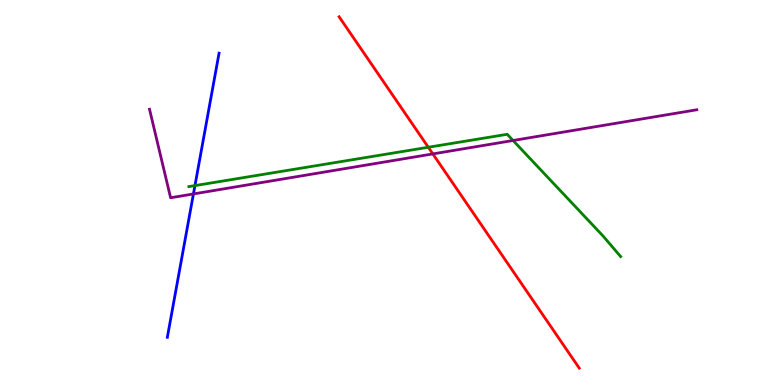[{'lines': ['blue', 'red'], 'intersections': []}, {'lines': ['green', 'red'], 'intersections': [{'x': 5.53, 'y': 6.18}]}, {'lines': ['purple', 'red'], 'intersections': [{'x': 5.59, 'y': 6.0}]}, {'lines': ['blue', 'green'], 'intersections': [{'x': 2.52, 'y': 5.18}]}, {'lines': ['blue', 'purple'], 'intersections': [{'x': 2.5, 'y': 4.96}]}, {'lines': ['green', 'purple'], 'intersections': [{'x': 6.62, 'y': 6.35}]}]